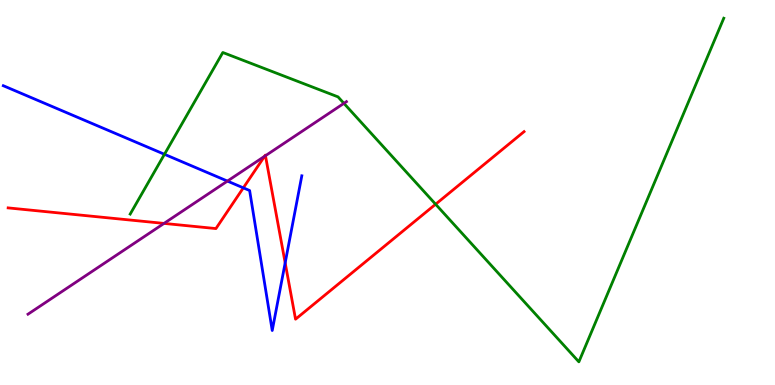[{'lines': ['blue', 'red'], 'intersections': [{'x': 3.14, 'y': 5.12}, {'x': 3.68, 'y': 3.17}]}, {'lines': ['green', 'red'], 'intersections': [{'x': 5.62, 'y': 4.7}]}, {'lines': ['purple', 'red'], 'intersections': [{'x': 2.12, 'y': 4.2}, {'x': 3.41, 'y': 5.94}, {'x': 3.43, 'y': 5.96}]}, {'lines': ['blue', 'green'], 'intersections': [{'x': 2.12, 'y': 5.99}]}, {'lines': ['blue', 'purple'], 'intersections': [{'x': 2.93, 'y': 5.3}]}, {'lines': ['green', 'purple'], 'intersections': [{'x': 4.44, 'y': 7.32}]}]